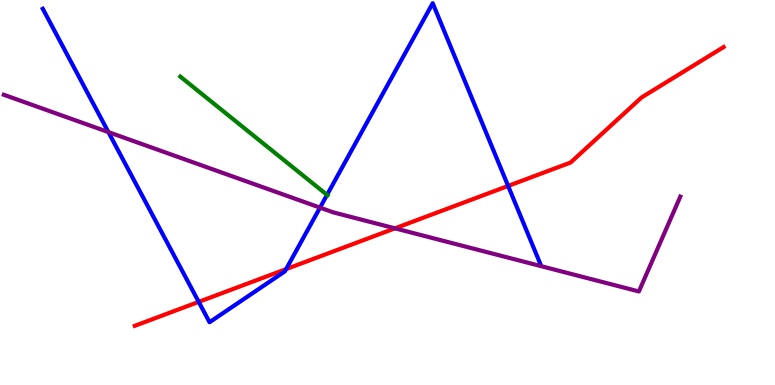[{'lines': ['blue', 'red'], 'intersections': [{'x': 2.56, 'y': 2.16}, {'x': 3.69, 'y': 3.01}, {'x': 6.56, 'y': 5.17}]}, {'lines': ['green', 'red'], 'intersections': []}, {'lines': ['purple', 'red'], 'intersections': [{'x': 5.1, 'y': 4.07}]}, {'lines': ['blue', 'green'], 'intersections': [{'x': 4.22, 'y': 4.94}]}, {'lines': ['blue', 'purple'], 'intersections': [{'x': 1.4, 'y': 6.57}, {'x': 4.13, 'y': 4.61}]}, {'lines': ['green', 'purple'], 'intersections': []}]